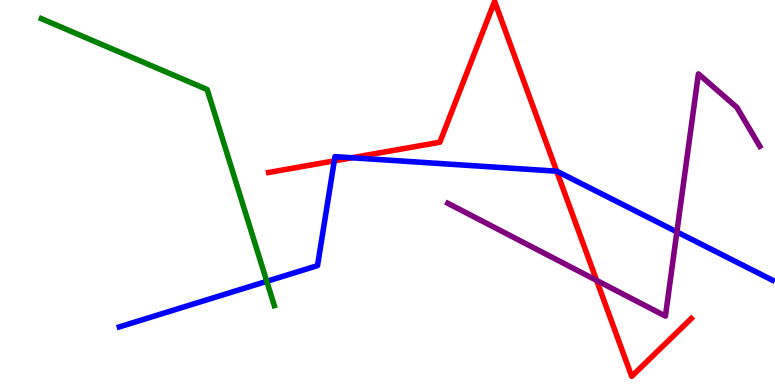[{'lines': ['blue', 'red'], 'intersections': [{'x': 4.31, 'y': 5.82}, {'x': 4.54, 'y': 5.9}, {'x': 7.18, 'y': 5.55}]}, {'lines': ['green', 'red'], 'intersections': []}, {'lines': ['purple', 'red'], 'intersections': [{'x': 7.7, 'y': 2.72}]}, {'lines': ['blue', 'green'], 'intersections': [{'x': 3.44, 'y': 2.69}]}, {'lines': ['blue', 'purple'], 'intersections': [{'x': 8.73, 'y': 3.98}]}, {'lines': ['green', 'purple'], 'intersections': []}]